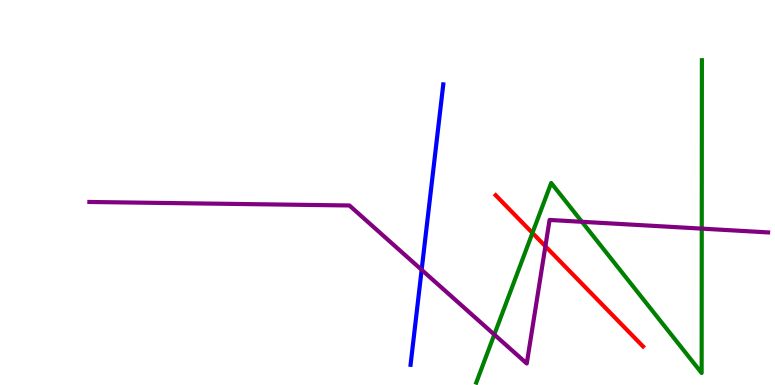[{'lines': ['blue', 'red'], 'intersections': []}, {'lines': ['green', 'red'], 'intersections': [{'x': 6.87, 'y': 3.95}]}, {'lines': ['purple', 'red'], 'intersections': [{'x': 7.04, 'y': 3.6}]}, {'lines': ['blue', 'green'], 'intersections': []}, {'lines': ['blue', 'purple'], 'intersections': [{'x': 5.44, 'y': 2.99}]}, {'lines': ['green', 'purple'], 'intersections': [{'x': 6.38, 'y': 1.31}, {'x': 7.51, 'y': 4.24}, {'x': 9.05, 'y': 4.06}]}]